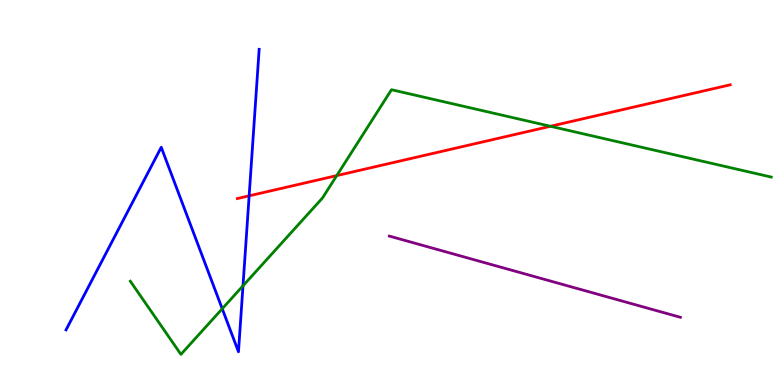[{'lines': ['blue', 'red'], 'intersections': [{'x': 3.21, 'y': 4.91}]}, {'lines': ['green', 'red'], 'intersections': [{'x': 4.35, 'y': 5.44}, {'x': 7.1, 'y': 6.72}]}, {'lines': ['purple', 'red'], 'intersections': []}, {'lines': ['blue', 'green'], 'intersections': [{'x': 2.87, 'y': 1.98}, {'x': 3.14, 'y': 2.58}]}, {'lines': ['blue', 'purple'], 'intersections': []}, {'lines': ['green', 'purple'], 'intersections': []}]